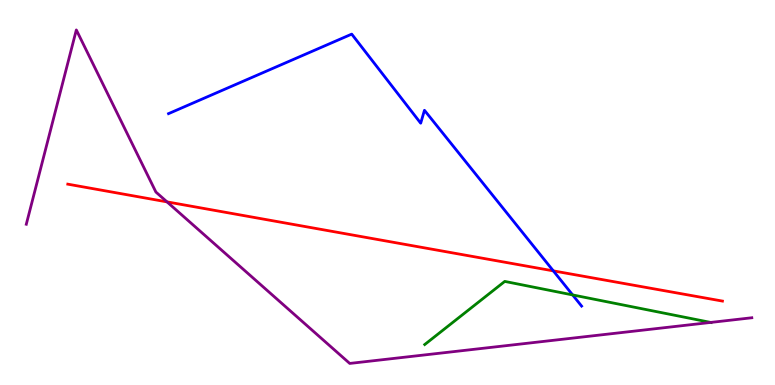[{'lines': ['blue', 'red'], 'intersections': [{'x': 7.14, 'y': 2.96}]}, {'lines': ['green', 'red'], 'intersections': []}, {'lines': ['purple', 'red'], 'intersections': [{'x': 2.16, 'y': 4.76}]}, {'lines': ['blue', 'green'], 'intersections': [{'x': 7.39, 'y': 2.34}]}, {'lines': ['blue', 'purple'], 'intersections': []}, {'lines': ['green', 'purple'], 'intersections': [{'x': 9.17, 'y': 1.63}]}]